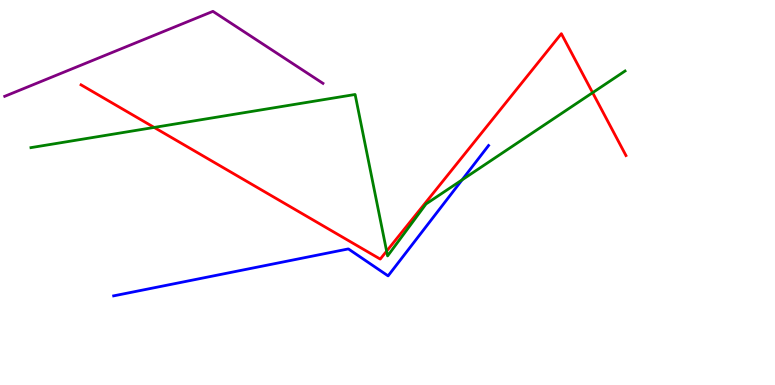[{'lines': ['blue', 'red'], 'intersections': []}, {'lines': ['green', 'red'], 'intersections': [{'x': 1.99, 'y': 6.69}, {'x': 4.99, 'y': 3.48}, {'x': 7.65, 'y': 7.59}]}, {'lines': ['purple', 'red'], 'intersections': []}, {'lines': ['blue', 'green'], 'intersections': [{'x': 5.96, 'y': 5.33}]}, {'lines': ['blue', 'purple'], 'intersections': []}, {'lines': ['green', 'purple'], 'intersections': []}]